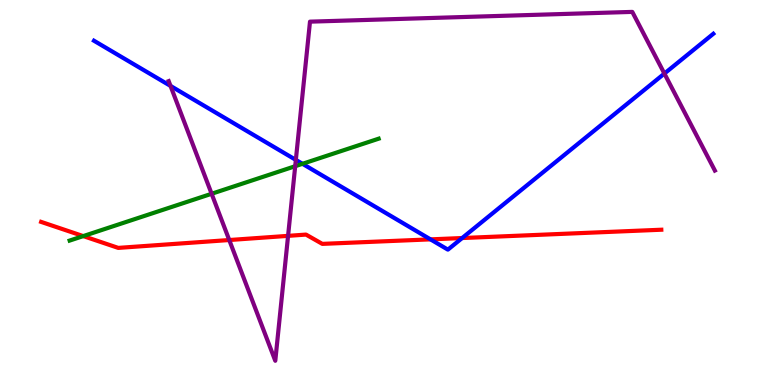[{'lines': ['blue', 'red'], 'intersections': [{'x': 5.55, 'y': 3.78}, {'x': 5.96, 'y': 3.82}]}, {'lines': ['green', 'red'], 'intersections': [{'x': 1.07, 'y': 3.87}]}, {'lines': ['purple', 'red'], 'intersections': [{'x': 2.96, 'y': 3.77}, {'x': 3.72, 'y': 3.87}]}, {'lines': ['blue', 'green'], 'intersections': [{'x': 3.9, 'y': 5.75}]}, {'lines': ['blue', 'purple'], 'intersections': [{'x': 2.2, 'y': 7.77}, {'x': 3.82, 'y': 5.85}, {'x': 8.57, 'y': 8.09}]}, {'lines': ['green', 'purple'], 'intersections': [{'x': 2.73, 'y': 4.97}, {'x': 3.81, 'y': 5.68}]}]